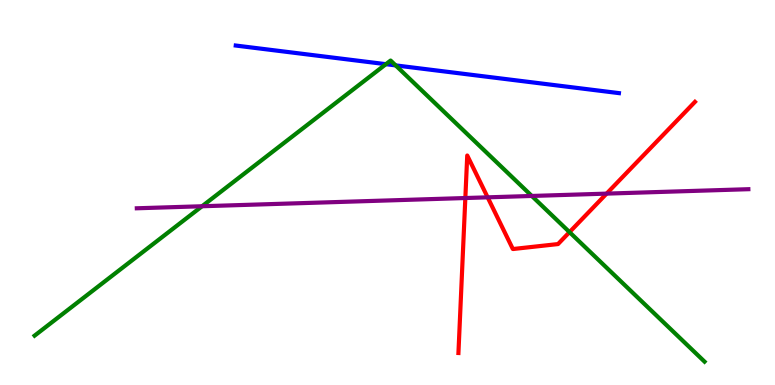[{'lines': ['blue', 'red'], 'intersections': []}, {'lines': ['green', 'red'], 'intersections': [{'x': 7.35, 'y': 3.97}]}, {'lines': ['purple', 'red'], 'intersections': [{'x': 6.0, 'y': 4.86}, {'x': 6.29, 'y': 4.87}, {'x': 7.83, 'y': 4.97}]}, {'lines': ['blue', 'green'], 'intersections': [{'x': 4.98, 'y': 8.33}, {'x': 5.11, 'y': 8.3}]}, {'lines': ['blue', 'purple'], 'intersections': []}, {'lines': ['green', 'purple'], 'intersections': [{'x': 2.61, 'y': 4.64}, {'x': 6.86, 'y': 4.91}]}]